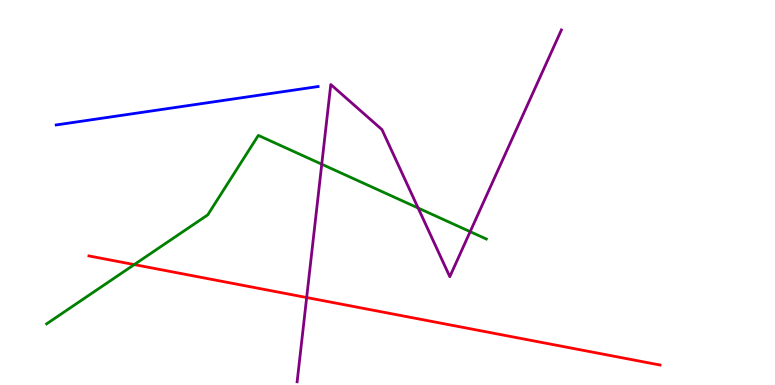[{'lines': ['blue', 'red'], 'intersections': []}, {'lines': ['green', 'red'], 'intersections': [{'x': 1.73, 'y': 3.13}]}, {'lines': ['purple', 'red'], 'intersections': [{'x': 3.96, 'y': 2.27}]}, {'lines': ['blue', 'green'], 'intersections': []}, {'lines': ['blue', 'purple'], 'intersections': []}, {'lines': ['green', 'purple'], 'intersections': [{'x': 4.15, 'y': 5.73}, {'x': 5.4, 'y': 4.6}, {'x': 6.07, 'y': 3.98}]}]